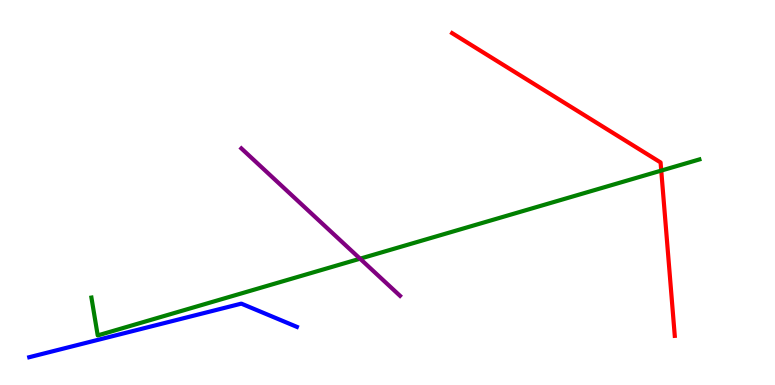[{'lines': ['blue', 'red'], 'intersections': []}, {'lines': ['green', 'red'], 'intersections': [{'x': 8.53, 'y': 5.57}]}, {'lines': ['purple', 'red'], 'intersections': []}, {'lines': ['blue', 'green'], 'intersections': []}, {'lines': ['blue', 'purple'], 'intersections': []}, {'lines': ['green', 'purple'], 'intersections': [{'x': 4.65, 'y': 3.28}]}]